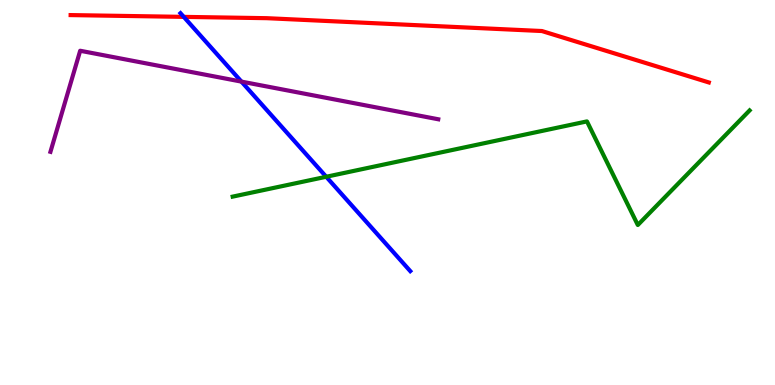[{'lines': ['blue', 'red'], 'intersections': [{'x': 2.37, 'y': 9.56}]}, {'lines': ['green', 'red'], 'intersections': []}, {'lines': ['purple', 'red'], 'intersections': []}, {'lines': ['blue', 'green'], 'intersections': [{'x': 4.21, 'y': 5.41}]}, {'lines': ['blue', 'purple'], 'intersections': [{'x': 3.12, 'y': 7.88}]}, {'lines': ['green', 'purple'], 'intersections': []}]